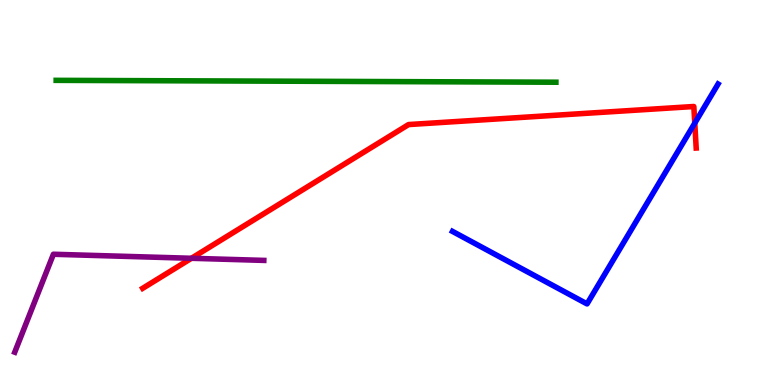[{'lines': ['blue', 'red'], 'intersections': [{'x': 8.96, 'y': 6.8}]}, {'lines': ['green', 'red'], 'intersections': []}, {'lines': ['purple', 'red'], 'intersections': [{'x': 2.47, 'y': 3.29}]}, {'lines': ['blue', 'green'], 'intersections': []}, {'lines': ['blue', 'purple'], 'intersections': []}, {'lines': ['green', 'purple'], 'intersections': []}]